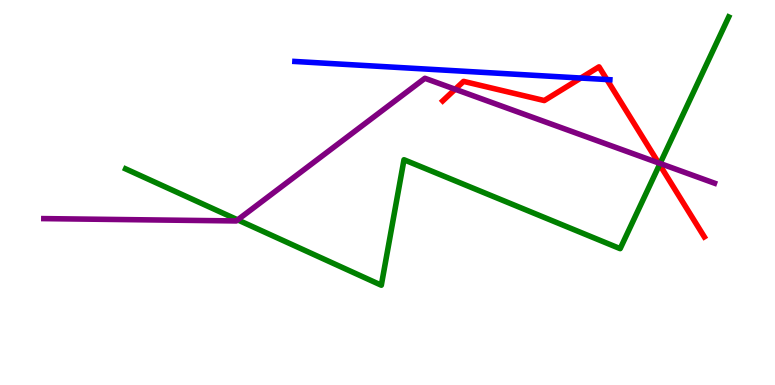[{'lines': ['blue', 'red'], 'intersections': [{'x': 7.49, 'y': 7.97}, {'x': 7.83, 'y': 7.93}]}, {'lines': ['green', 'red'], 'intersections': [{'x': 8.51, 'y': 5.72}]}, {'lines': ['purple', 'red'], 'intersections': [{'x': 5.87, 'y': 7.68}, {'x': 8.5, 'y': 5.77}]}, {'lines': ['blue', 'green'], 'intersections': []}, {'lines': ['blue', 'purple'], 'intersections': []}, {'lines': ['green', 'purple'], 'intersections': [{'x': 3.07, 'y': 4.29}, {'x': 8.52, 'y': 5.75}]}]